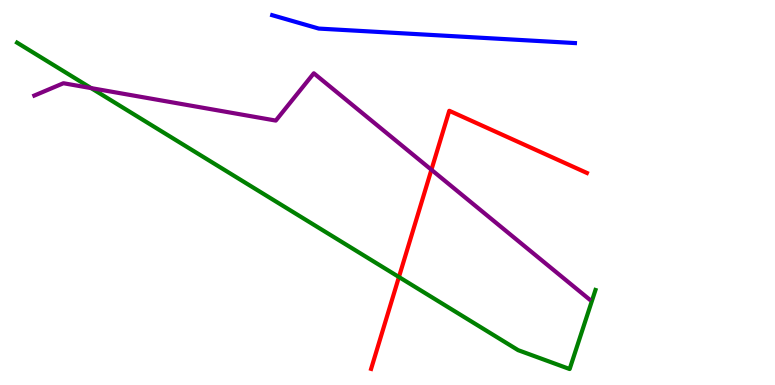[{'lines': ['blue', 'red'], 'intersections': []}, {'lines': ['green', 'red'], 'intersections': [{'x': 5.15, 'y': 2.8}]}, {'lines': ['purple', 'red'], 'intersections': [{'x': 5.57, 'y': 5.59}]}, {'lines': ['blue', 'green'], 'intersections': []}, {'lines': ['blue', 'purple'], 'intersections': []}, {'lines': ['green', 'purple'], 'intersections': [{'x': 1.18, 'y': 7.71}]}]